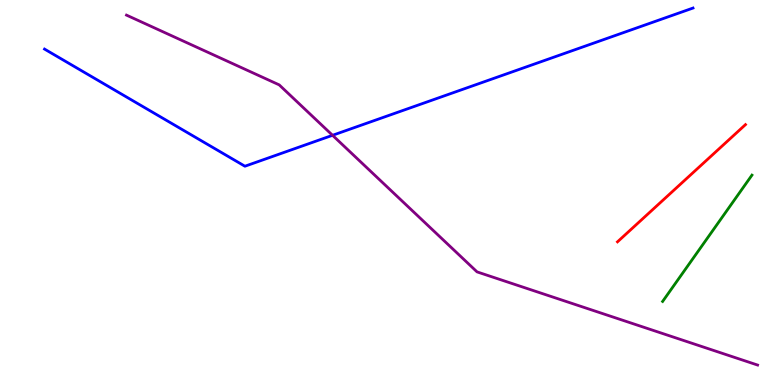[{'lines': ['blue', 'red'], 'intersections': []}, {'lines': ['green', 'red'], 'intersections': []}, {'lines': ['purple', 'red'], 'intersections': []}, {'lines': ['blue', 'green'], 'intersections': []}, {'lines': ['blue', 'purple'], 'intersections': [{'x': 4.29, 'y': 6.49}]}, {'lines': ['green', 'purple'], 'intersections': []}]